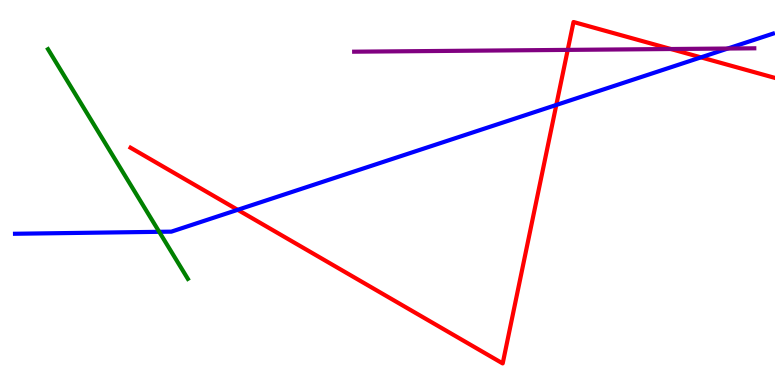[{'lines': ['blue', 'red'], 'intersections': [{'x': 3.07, 'y': 4.55}, {'x': 7.18, 'y': 7.27}, {'x': 9.04, 'y': 8.51}]}, {'lines': ['green', 'red'], 'intersections': []}, {'lines': ['purple', 'red'], 'intersections': [{'x': 7.33, 'y': 8.7}, {'x': 8.66, 'y': 8.73}]}, {'lines': ['blue', 'green'], 'intersections': [{'x': 2.05, 'y': 3.98}]}, {'lines': ['blue', 'purple'], 'intersections': [{'x': 9.39, 'y': 8.74}]}, {'lines': ['green', 'purple'], 'intersections': []}]